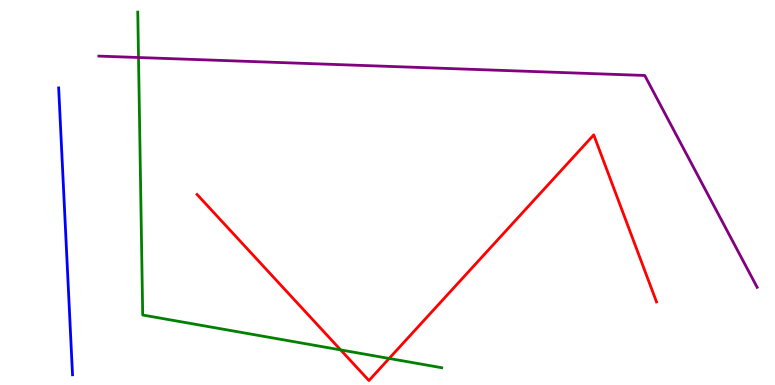[{'lines': ['blue', 'red'], 'intersections': []}, {'lines': ['green', 'red'], 'intersections': [{'x': 4.4, 'y': 0.911}, {'x': 5.02, 'y': 0.689}]}, {'lines': ['purple', 'red'], 'intersections': []}, {'lines': ['blue', 'green'], 'intersections': []}, {'lines': ['blue', 'purple'], 'intersections': []}, {'lines': ['green', 'purple'], 'intersections': [{'x': 1.79, 'y': 8.51}]}]